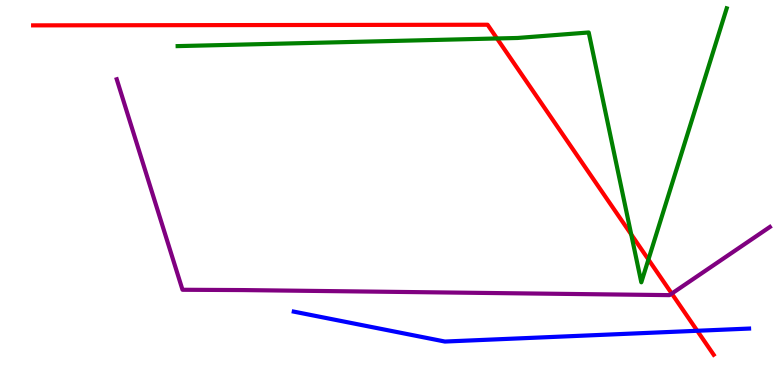[{'lines': ['blue', 'red'], 'intersections': [{'x': 9.0, 'y': 1.41}]}, {'lines': ['green', 'red'], 'intersections': [{'x': 6.41, 'y': 9.0}, {'x': 8.14, 'y': 3.91}, {'x': 8.37, 'y': 3.26}]}, {'lines': ['purple', 'red'], 'intersections': [{'x': 8.67, 'y': 2.37}]}, {'lines': ['blue', 'green'], 'intersections': []}, {'lines': ['blue', 'purple'], 'intersections': []}, {'lines': ['green', 'purple'], 'intersections': []}]